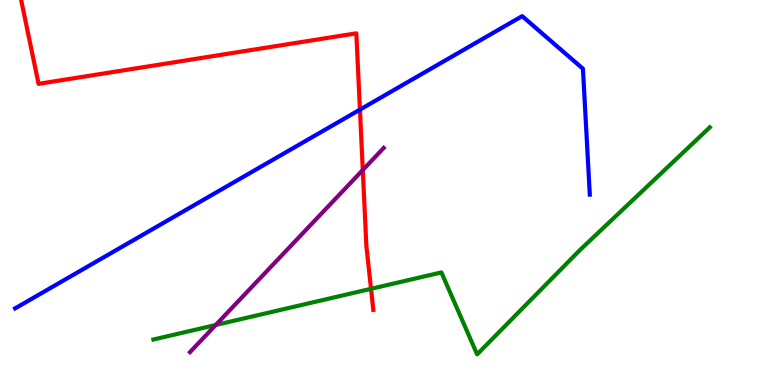[{'lines': ['blue', 'red'], 'intersections': [{'x': 4.64, 'y': 7.15}]}, {'lines': ['green', 'red'], 'intersections': [{'x': 4.79, 'y': 2.5}]}, {'lines': ['purple', 'red'], 'intersections': [{'x': 4.68, 'y': 5.58}]}, {'lines': ['blue', 'green'], 'intersections': []}, {'lines': ['blue', 'purple'], 'intersections': []}, {'lines': ['green', 'purple'], 'intersections': [{'x': 2.78, 'y': 1.56}]}]